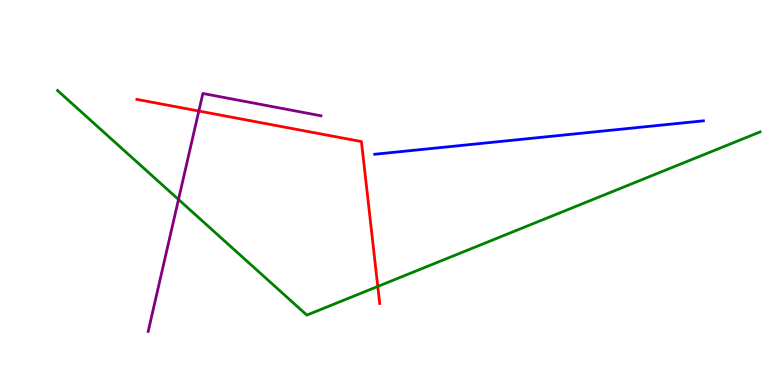[{'lines': ['blue', 'red'], 'intersections': []}, {'lines': ['green', 'red'], 'intersections': [{'x': 4.87, 'y': 2.56}]}, {'lines': ['purple', 'red'], 'intersections': [{'x': 2.57, 'y': 7.12}]}, {'lines': ['blue', 'green'], 'intersections': []}, {'lines': ['blue', 'purple'], 'intersections': []}, {'lines': ['green', 'purple'], 'intersections': [{'x': 2.3, 'y': 4.82}]}]